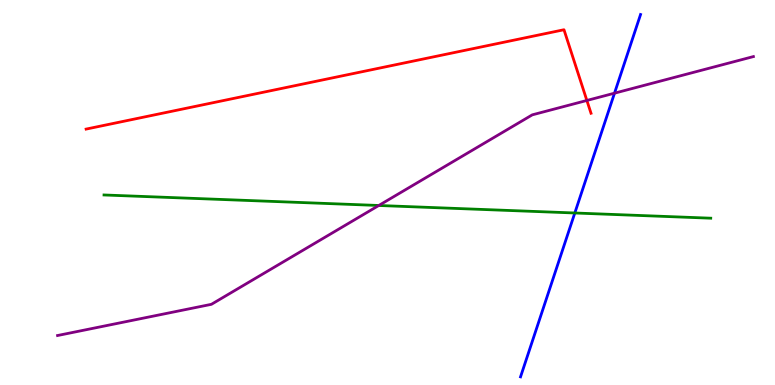[{'lines': ['blue', 'red'], 'intersections': []}, {'lines': ['green', 'red'], 'intersections': []}, {'lines': ['purple', 'red'], 'intersections': [{'x': 7.57, 'y': 7.39}]}, {'lines': ['blue', 'green'], 'intersections': [{'x': 7.42, 'y': 4.47}]}, {'lines': ['blue', 'purple'], 'intersections': [{'x': 7.93, 'y': 7.58}]}, {'lines': ['green', 'purple'], 'intersections': [{'x': 4.89, 'y': 4.66}]}]